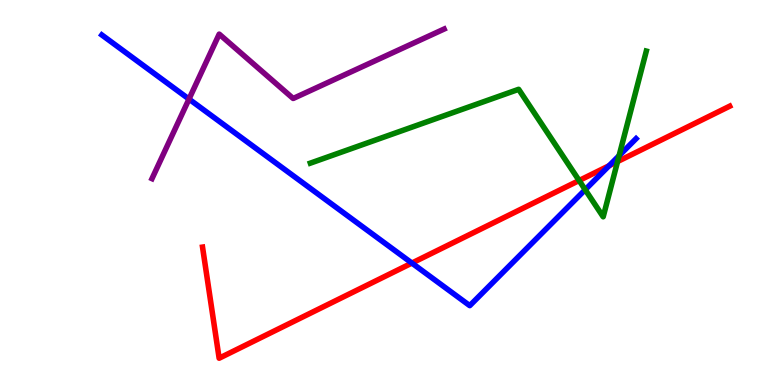[{'lines': ['blue', 'red'], 'intersections': [{'x': 5.31, 'y': 3.17}, {'x': 7.86, 'y': 5.7}]}, {'lines': ['green', 'red'], 'intersections': [{'x': 7.47, 'y': 5.31}, {'x': 7.97, 'y': 5.8}]}, {'lines': ['purple', 'red'], 'intersections': []}, {'lines': ['blue', 'green'], 'intersections': [{'x': 7.55, 'y': 5.07}, {'x': 7.99, 'y': 5.96}]}, {'lines': ['blue', 'purple'], 'intersections': [{'x': 2.44, 'y': 7.43}]}, {'lines': ['green', 'purple'], 'intersections': []}]